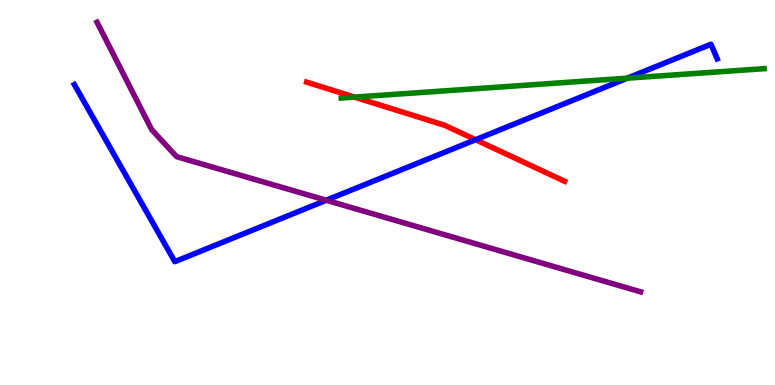[{'lines': ['blue', 'red'], 'intersections': [{'x': 6.14, 'y': 6.37}]}, {'lines': ['green', 'red'], 'intersections': [{'x': 4.58, 'y': 7.48}]}, {'lines': ['purple', 'red'], 'intersections': []}, {'lines': ['blue', 'green'], 'intersections': [{'x': 8.09, 'y': 7.97}]}, {'lines': ['blue', 'purple'], 'intersections': [{'x': 4.21, 'y': 4.8}]}, {'lines': ['green', 'purple'], 'intersections': []}]